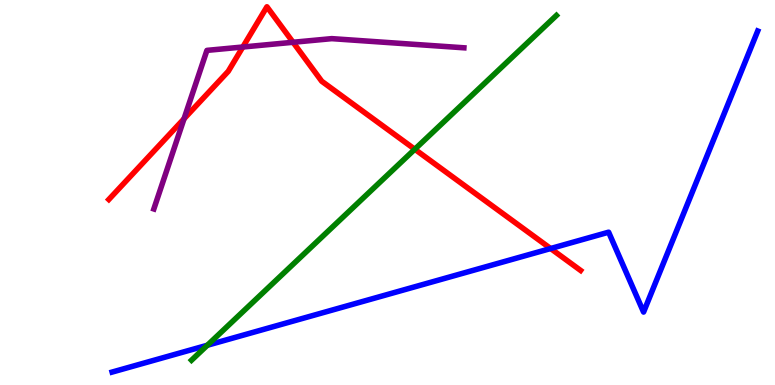[{'lines': ['blue', 'red'], 'intersections': [{'x': 7.11, 'y': 3.54}]}, {'lines': ['green', 'red'], 'intersections': [{'x': 5.35, 'y': 6.12}]}, {'lines': ['purple', 'red'], 'intersections': [{'x': 2.37, 'y': 6.91}, {'x': 3.13, 'y': 8.78}, {'x': 3.78, 'y': 8.9}]}, {'lines': ['blue', 'green'], 'intersections': [{'x': 2.68, 'y': 1.03}]}, {'lines': ['blue', 'purple'], 'intersections': []}, {'lines': ['green', 'purple'], 'intersections': []}]